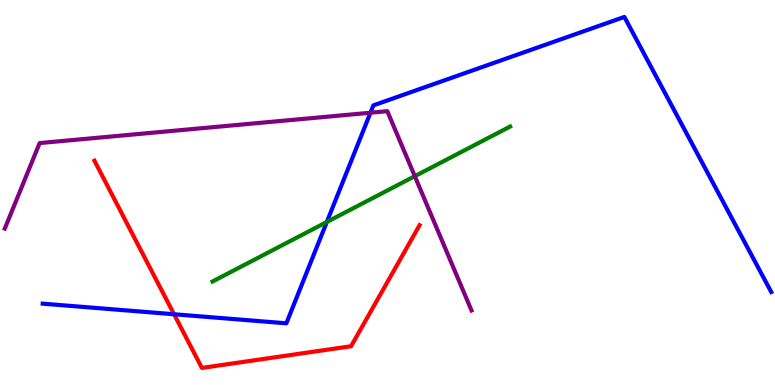[{'lines': ['blue', 'red'], 'intersections': [{'x': 2.25, 'y': 1.84}]}, {'lines': ['green', 'red'], 'intersections': []}, {'lines': ['purple', 'red'], 'intersections': []}, {'lines': ['blue', 'green'], 'intersections': [{'x': 4.22, 'y': 4.23}]}, {'lines': ['blue', 'purple'], 'intersections': [{'x': 4.78, 'y': 7.07}]}, {'lines': ['green', 'purple'], 'intersections': [{'x': 5.35, 'y': 5.42}]}]